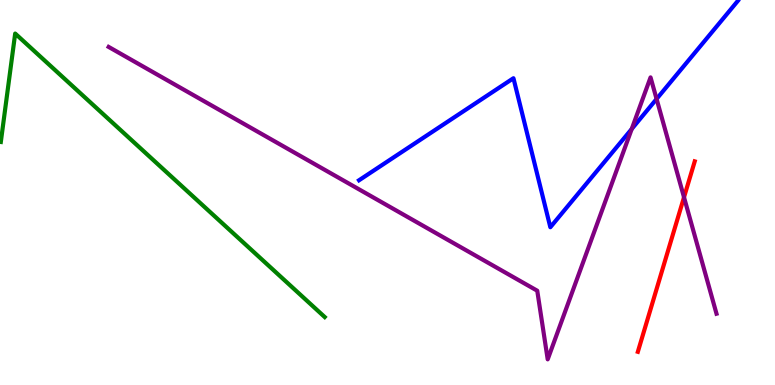[{'lines': ['blue', 'red'], 'intersections': []}, {'lines': ['green', 'red'], 'intersections': []}, {'lines': ['purple', 'red'], 'intersections': [{'x': 8.83, 'y': 4.88}]}, {'lines': ['blue', 'green'], 'intersections': []}, {'lines': ['blue', 'purple'], 'intersections': [{'x': 8.15, 'y': 6.65}, {'x': 8.47, 'y': 7.43}]}, {'lines': ['green', 'purple'], 'intersections': []}]